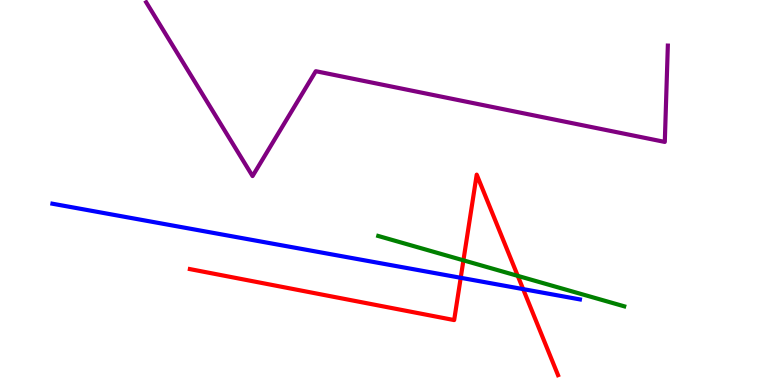[{'lines': ['blue', 'red'], 'intersections': [{'x': 5.94, 'y': 2.78}, {'x': 6.75, 'y': 2.49}]}, {'lines': ['green', 'red'], 'intersections': [{'x': 5.98, 'y': 3.24}, {'x': 6.68, 'y': 2.83}]}, {'lines': ['purple', 'red'], 'intersections': []}, {'lines': ['blue', 'green'], 'intersections': []}, {'lines': ['blue', 'purple'], 'intersections': []}, {'lines': ['green', 'purple'], 'intersections': []}]